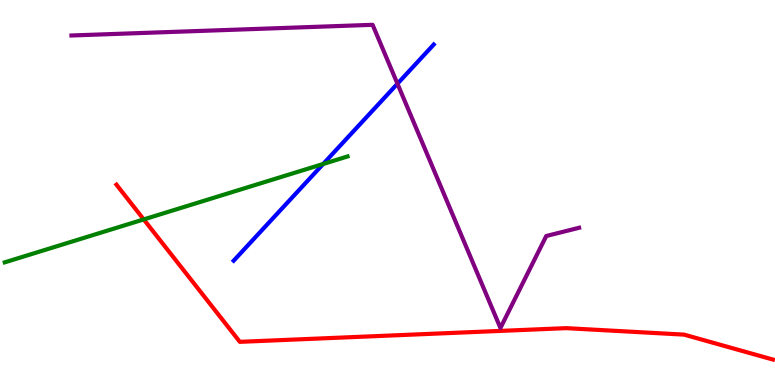[{'lines': ['blue', 'red'], 'intersections': []}, {'lines': ['green', 'red'], 'intersections': [{'x': 1.85, 'y': 4.3}]}, {'lines': ['purple', 'red'], 'intersections': []}, {'lines': ['blue', 'green'], 'intersections': [{'x': 4.17, 'y': 5.74}]}, {'lines': ['blue', 'purple'], 'intersections': [{'x': 5.13, 'y': 7.83}]}, {'lines': ['green', 'purple'], 'intersections': []}]